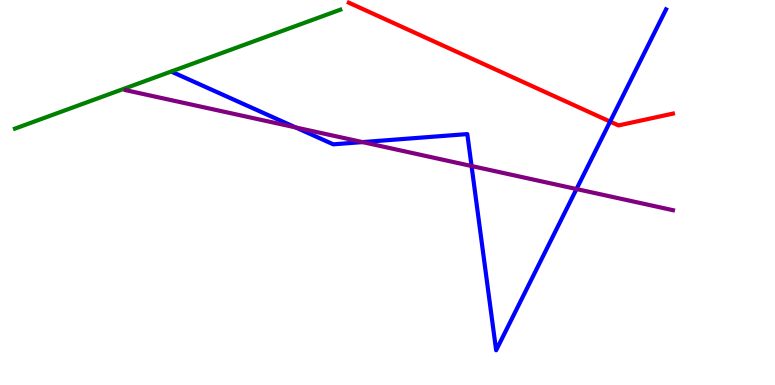[{'lines': ['blue', 'red'], 'intersections': [{'x': 7.87, 'y': 6.84}]}, {'lines': ['green', 'red'], 'intersections': []}, {'lines': ['purple', 'red'], 'intersections': []}, {'lines': ['blue', 'green'], 'intersections': []}, {'lines': ['blue', 'purple'], 'intersections': [{'x': 3.81, 'y': 6.69}, {'x': 4.68, 'y': 6.31}, {'x': 6.08, 'y': 5.69}, {'x': 7.44, 'y': 5.09}]}, {'lines': ['green', 'purple'], 'intersections': []}]